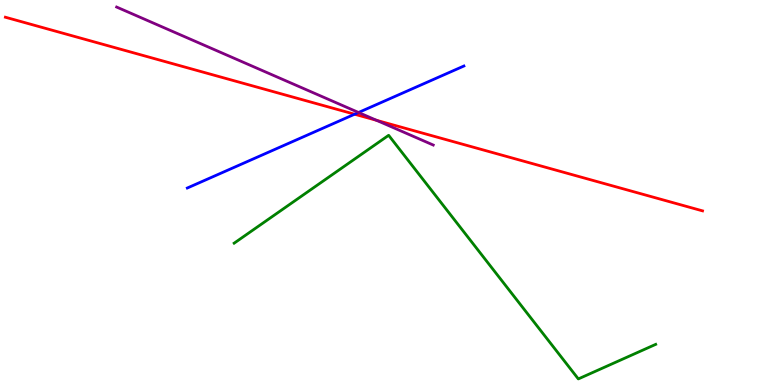[{'lines': ['blue', 'red'], 'intersections': [{'x': 4.58, 'y': 7.03}]}, {'lines': ['green', 'red'], 'intersections': []}, {'lines': ['purple', 'red'], 'intersections': [{'x': 4.86, 'y': 6.88}]}, {'lines': ['blue', 'green'], 'intersections': []}, {'lines': ['blue', 'purple'], 'intersections': [{'x': 4.63, 'y': 7.08}]}, {'lines': ['green', 'purple'], 'intersections': []}]